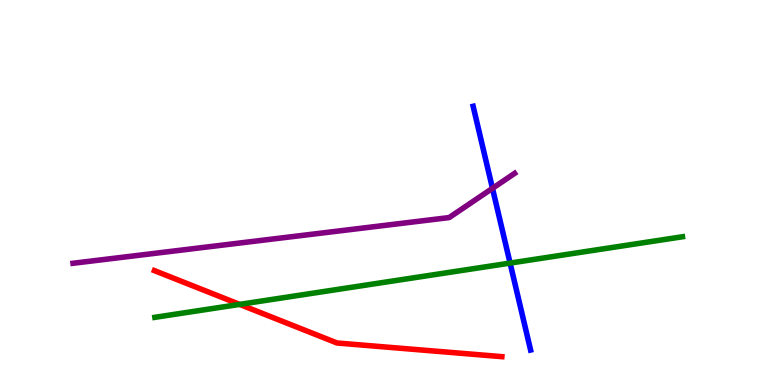[{'lines': ['blue', 'red'], 'intersections': []}, {'lines': ['green', 'red'], 'intersections': [{'x': 3.09, 'y': 2.09}]}, {'lines': ['purple', 'red'], 'intersections': []}, {'lines': ['blue', 'green'], 'intersections': [{'x': 6.58, 'y': 3.17}]}, {'lines': ['blue', 'purple'], 'intersections': [{'x': 6.35, 'y': 5.11}]}, {'lines': ['green', 'purple'], 'intersections': []}]